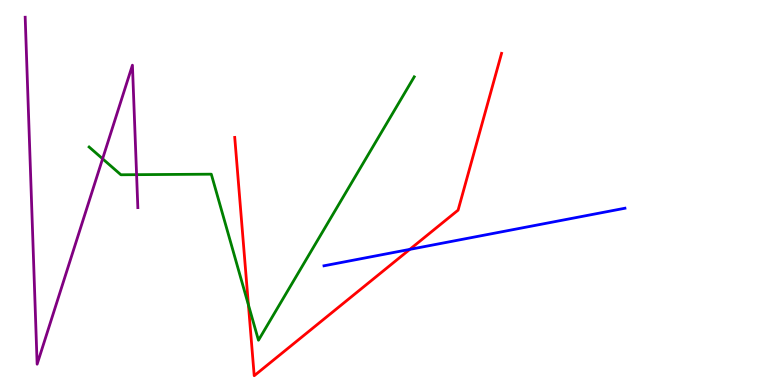[{'lines': ['blue', 'red'], 'intersections': [{'x': 5.29, 'y': 3.52}]}, {'lines': ['green', 'red'], 'intersections': [{'x': 3.21, 'y': 2.08}]}, {'lines': ['purple', 'red'], 'intersections': []}, {'lines': ['blue', 'green'], 'intersections': []}, {'lines': ['blue', 'purple'], 'intersections': []}, {'lines': ['green', 'purple'], 'intersections': [{'x': 1.32, 'y': 5.88}, {'x': 1.76, 'y': 5.46}]}]